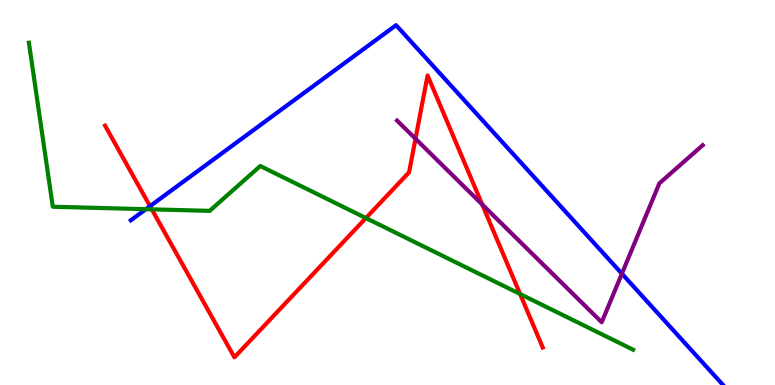[{'lines': ['blue', 'red'], 'intersections': [{'x': 1.94, 'y': 4.64}]}, {'lines': ['green', 'red'], 'intersections': [{'x': 1.96, 'y': 4.56}, {'x': 4.72, 'y': 4.34}, {'x': 6.71, 'y': 2.36}]}, {'lines': ['purple', 'red'], 'intersections': [{'x': 5.36, 'y': 6.4}, {'x': 6.22, 'y': 4.69}]}, {'lines': ['blue', 'green'], 'intersections': [{'x': 1.88, 'y': 4.57}]}, {'lines': ['blue', 'purple'], 'intersections': [{'x': 8.02, 'y': 2.89}]}, {'lines': ['green', 'purple'], 'intersections': []}]